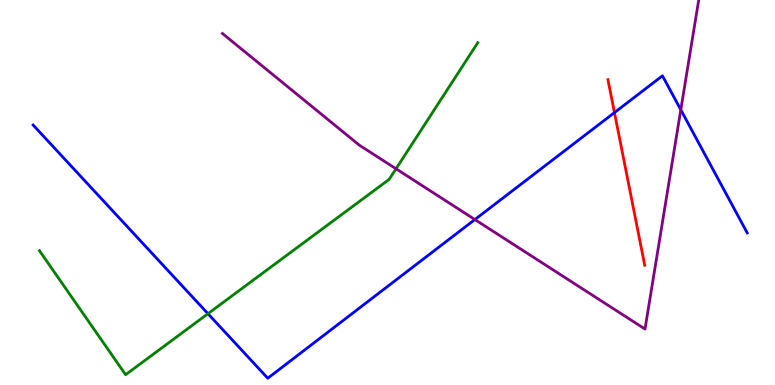[{'lines': ['blue', 'red'], 'intersections': [{'x': 7.93, 'y': 7.08}]}, {'lines': ['green', 'red'], 'intersections': []}, {'lines': ['purple', 'red'], 'intersections': []}, {'lines': ['blue', 'green'], 'intersections': [{'x': 2.68, 'y': 1.85}]}, {'lines': ['blue', 'purple'], 'intersections': [{'x': 6.13, 'y': 4.3}, {'x': 8.78, 'y': 7.15}]}, {'lines': ['green', 'purple'], 'intersections': [{'x': 5.11, 'y': 5.62}]}]